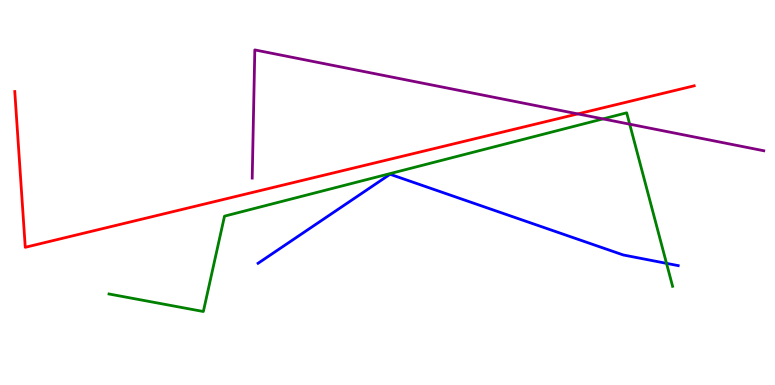[{'lines': ['blue', 'red'], 'intersections': []}, {'lines': ['green', 'red'], 'intersections': []}, {'lines': ['purple', 'red'], 'intersections': [{'x': 7.46, 'y': 7.04}]}, {'lines': ['blue', 'green'], 'intersections': [{'x': 8.6, 'y': 3.16}]}, {'lines': ['blue', 'purple'], 'intersections': []}, {'lines': ['green', 'purple'], 'intersections': [{'x': 7.78, 'y': 6.91}, {'x': 8.13, 'y': 6.77}]}]